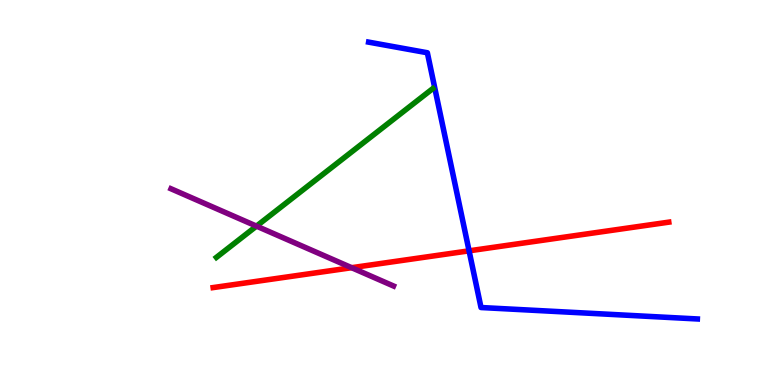[{'lines': ['blue', 'red'], 'intersections': [{'x': 6.05, 'y': 3.48}]}, {'lines': ['green', 'red'], 'intersections': []}, {'lines': ['purple', 'red'], 'intersections': [{'x': 4.54, 'y': 3.05}]}, {'lines': ['blue', 'green'], 'intersections': []}, {'lines': ['blue', 'purple'], 'intersections': []}, {'lines': ['green', 'purple'], 'intersections': [{'x': 3.31, 'y': 4.13}]}]